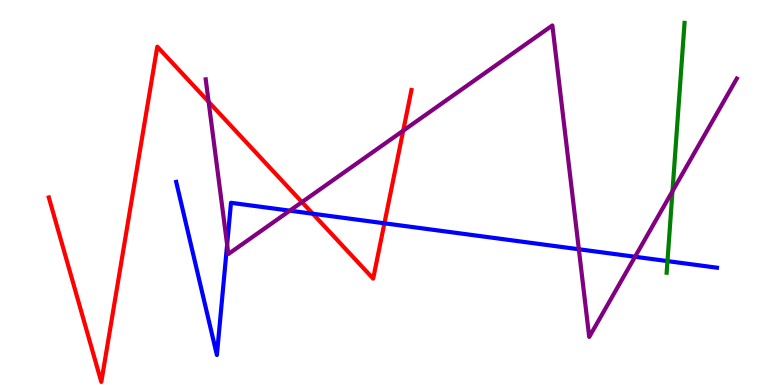[{'lines': ['blue', 'red'], 'intersections': [{'x': 4.04, 'y': 4.45}, {'x': 4.96, 'y': 4.2}]}, {'lines': ['green', 'red'], 'intersections': []}, {'lines': ['purple', 'red'], 'intersections': [{'x': 2.69, 'y': 7.36}, {'x': 3.9, 'y': 4.75}, {'x': 5.2, 'y': 6.61}]}, {'lines': ['blue', 'green'], 'intersections': [{'x': 8.61, 'y': 3.22}]}, {'lines': ['blue', 'purple'], 'intersections': [{'x': 2.93, 'y': 3.65}, {'x': 3.74, 'y': 4.53}, {'x': 7.47, 'y': 3.53}, {'x': 8.19, 'y': 3.33}]}, {'lines': ['green', 'purple'], 'intersections': [{'x': 8.68, 'y': 5.03}]}]